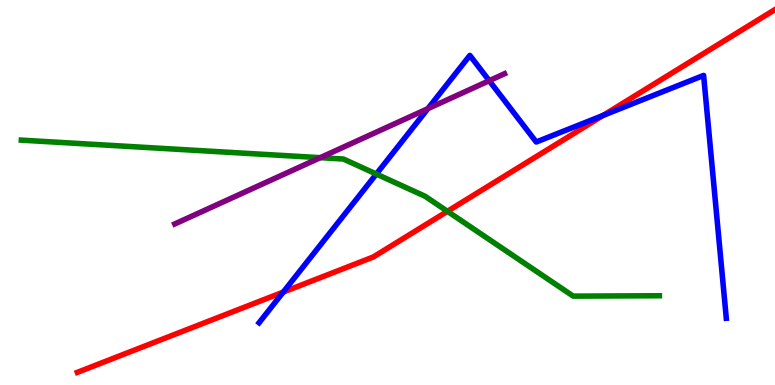[{'lines': ['blue', 'red'], 'intersections': [{'x': 3.66, 'y': 2.41}, {'x': 7.78, 'y': 7.0}]}, {'lines': ['green', 'red'], 'intersections': [{'x': 5.77, 'y': 4.51}]}, {'lines': ['purple', 'red'], 'intersections': []}, {'lines': ['blue', 'green'], 'intersections': [{'x': 4.86, 'y': 5.48}]}, {'lines': ['blue', 'purple'], 'intersections': [{'x': 5.52, 'y': 7.18}, {'x': 6.31, 'y': 7.9}]}, {'lines': ['green', 'purple'], 'intersections': [{'x': 4.13, 'y': 5.9}]}]